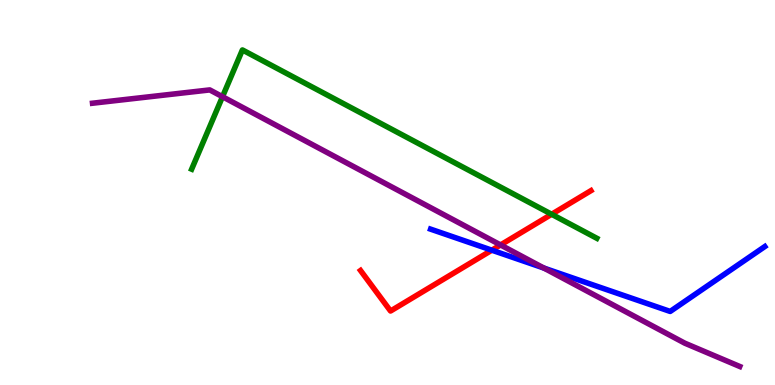[{'lines': ['blue', 'red'], 'intersections': [{'x': 6.35, 'y': 3.5}]}, {'lines': ['green', 'red'], 'intersections': [{'x': 7.12, 'y': 4.43}]}, {'lines': ['purple', 'red'], 'intersections': [{'x': 6.46, 'y': 3.64}]}, {'lines': ['blue', 'green'], 'intersections': []}, {'lines': ['blue', 'purple'], 'intersections': [{'x': 7.02, 'y': 3.04}]}, {'lines': ['green', 'purple'], 'intersections': [{'x': 2.87, 'y': 7.49}]}]